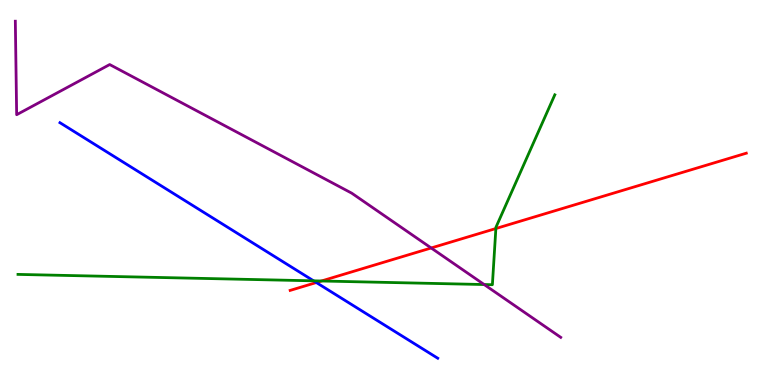[{'lines': ['blue', 'red'], 'intersections': [{'x': 4.08, 'y': 2.66}]}, {'lines': ['green', 'red'], 'intersections': [{'x': 4.15, 'y': 2.7}, {'x': 6.4, 'y': 4.06}]}, {'lines': ['purple', 'red'], 'intersections': [{'x': 5.56, 'y': 3.56}]}, {'lines': ['blue', 'green'], 'intersections': [{'x': 4.05, 'y': 2.71}]}, {'lines': ['blue', 'purple'], 'intersections': []}, {'lines': ['green', 'purple'], 'intersections': [{'x': 6.25, 'y': 2.61}]}]